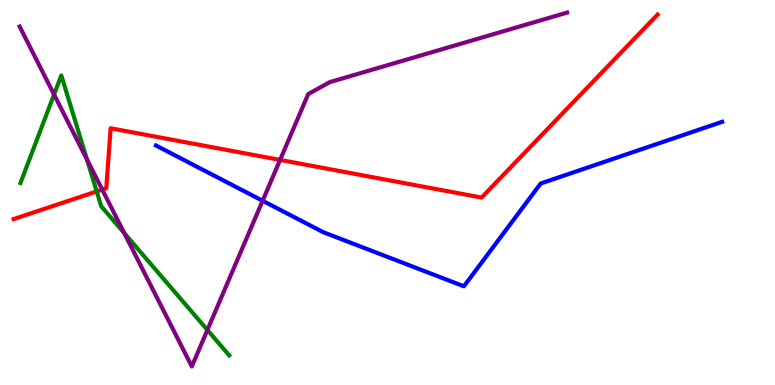[{'lines': ['blue', 'red'], 'intersections': []}, {'lines': ['green', 'red'], 'intersections': [{'x': 1.25, 'y': 5.03}]}, {'lines': ['purple', 'red'], 'intersections': [{'x': 1.32, 'y': 5.07}, {'x': 3.61, 'y': 5.85}]}, {'lines': ['blue', 'green'], 'intersections': []}, {'lines': ['blue', 'purple'], 'intersections': [{'x': 3.39, 'y': 4.79}]}, {'lines': ['green', 'purple'], 'intersections': [{'x': 0.698, 'y': 7.54}, {'x': 1.12, 'y': 5.86}, {'x': 1.6, 'y': 3.94}, {'x': 2.68, 'y': 1.43}]}]